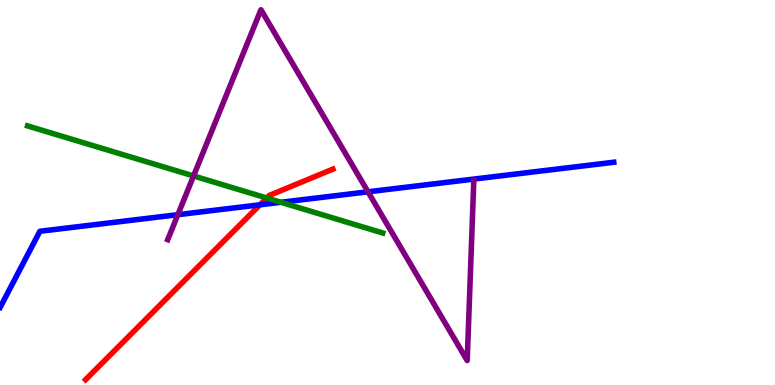[{'lines': ['blue', 'red'], 'intersections': [{'x': 3.35, 'y': 4.68}]}, {'lines': ['green', 'red'], 'intersections': [{'x': 3.44, 'y': 4.86}]}, {'lines': ['purple', 'red'], 'intersections': []}, {'lines': ['blue', 'green'], 'intersections': [{'x': 3.62, 'y': 4.75}]}, {'lines': ['blue', 'purple'], 'intersections': [{'x': 2.29, 'y': 4.42}, {'x': 4.75, 'y': 5.02}]}, {'lines': ['green', 'purple'], 'intersections': [{'x': 2.5, 'y': 5.43}]}]